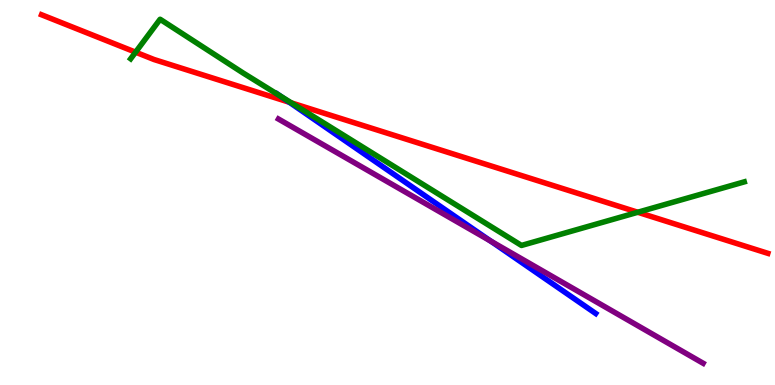[{'lines': ['blue', 'red'], 'intersections': [{'x': 3.73, 'y': 7.34}]}, {'lines': ['green', 'red'], 'intersections': [{'x': 1.75, 'y': 8.64}, {'x': 3.76, 'y': 7.33}, {'x': 8.23, 'y': 4.49}]}, {'lines': ['purple', 'red'], 'intersections': []}, {'lines': ['blue', 'green'], 'intersections': [{'x': 3.62, 'y': 7.5}]}, {'lines': ['blue', 'purple'], 'intersections': [{'x': 6.33, 'y': 3.74}]}, {'lines': ['green', 'purple'], 'intersections': []}]